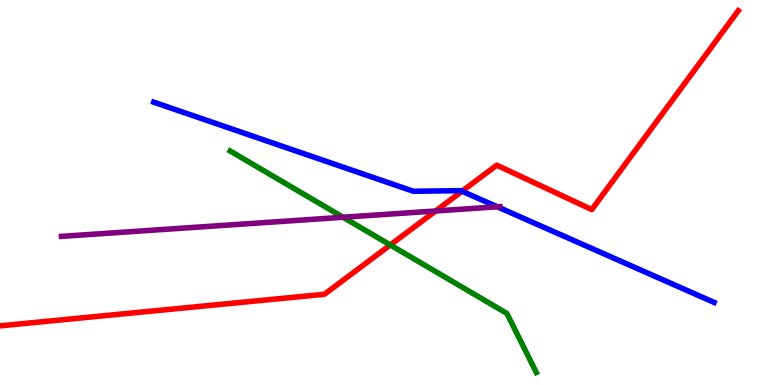[{'lines': ['blue', 'red'], 'intersections': [{'x': 5.96, 'y': 5.03}]}, {'lines': ['green', 'red'], 'intersections': [{'x': 5.04, 'y': 3.64}]}, {'lines': ['purple', 'red'], 'intersections': [{'x': 5.62, 'y': 4.52}]}, {'lines': ['blue', 'green'], 'intersections': []}, {'lines': ['blue', 'purple'], 'intersections': [{'x': 6.42, 'y': 4.63}]}, {'lines': ['green', 'purple'], 'intersections': [{'x': 4.43, 'y': 4.36}]}]